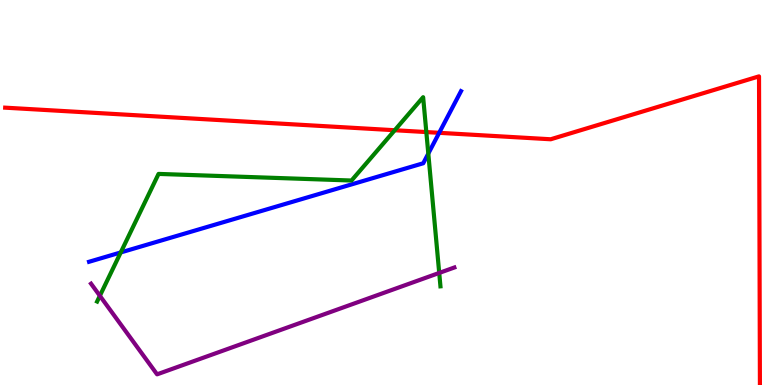[{'lines': ['blue', 'red'], 'intersections': [{'x': 5.67, 'y': 6.55}]}, {'lines': ['green', 'red'], 'intersections': [{'x': 5.09, 'y': 6.62}, {'x': 5.5, 'y': 6.57}]}, {'lines': ['purple', 'red'], 'intersections': []}, {'lines': ['blue', 'green'], 'intersections': [{'x': 1.56, 'y': 3.44}, {'x': 5.53, 'y': 6.01}]}, {'lines': ['blue', 'purple'], 'intersections': []}, {'lines': ['green', 'purple'], 'intersections': [{'x': 1.29, 'y': 2.32}, {'x': 5.67, 'y': 2.91}]}]